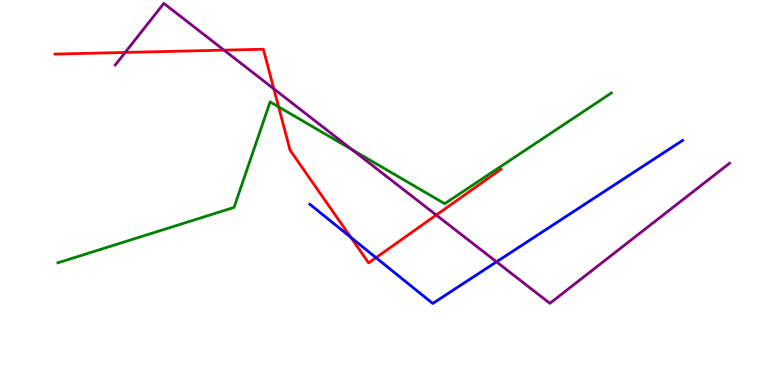[{'lines': ['blue', 'red'], 'intersections': [{'x': 4.53, 'y': 3.84}, {'x': 4.85, 'y': 3.31}]}, {'lines': ['green', 'red'], 'intersections': [{'x': 3.59, 'y': 7.22}]}, {'lines': ['purple', 'red'], 'intersections': [{'x': 1.61, 'y': 8.64}, {'x': 2.89, 'y': 8.7}, {'x': 3.53, 'y': 7.69}, {'x': 5.63, 'y': 4.41}]}, {'lines': ['blue', 'green'], 'intersections': []}, {'lines': ['blue', 'purple'], 'intersections': [{'x': 6.41, 'y': 3.2}]}, {'lines': ['green', 'purple'], 'intersections': [{'x': 4.55, 'y': 6.11}]}]